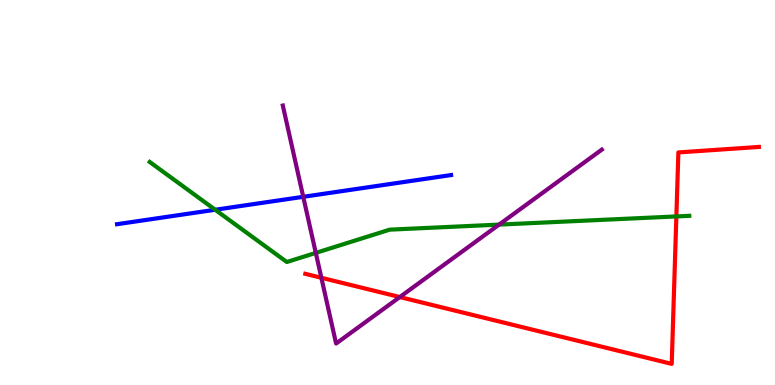[{'lines': ['blue', 'red'], 'intersections': []}, {'lines': ['green', 'red'], 'intersections': [{'x': 8.73, 'y': 4.38}]}, {'lines': ['purple', 'red'], 'intersections': [{'x': 4.15, 'y': 2.79}, {'x': 5.16, 'y': 2.28}]}, {'lines': ['blue', 'green'], 'intersections': [{'x': 2.78, 'y': 4.55}]}, {'lines': ['blue', 'purple'], 'intersections': [{'x': 3.91, 'y': 4.89}]}, {'lines': ['green', 'purple'], 'intersections': [{'x': 4.07, 'y': 3.43}, {'x': 6.44, 'y': 4.17}]}]